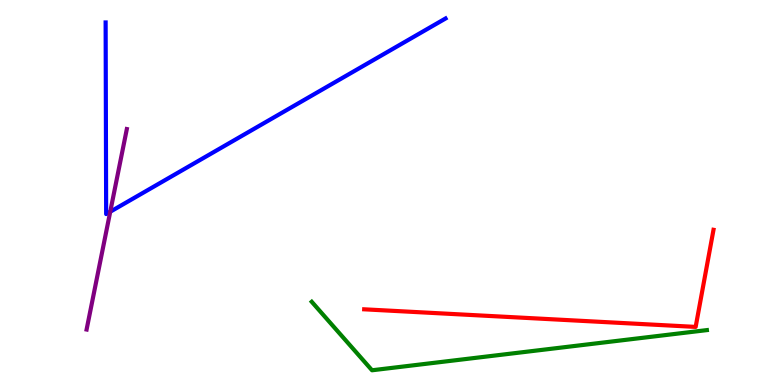[{'lines': ['blue', 'red'], 'intersections': []}, {'lines': ['green', 'red'], 'intersections': []}, {'lines': ['purple', 'red'], 'intersections': []}, {'lines': ['blue', 'green'], 'intersections': []}, {'lines': ['blue', 'purple'], 'intersections': [{'x': 1.42, 'y': 4.5}]}, {'lines': ['green', 'purple'], 'intersections': []}]